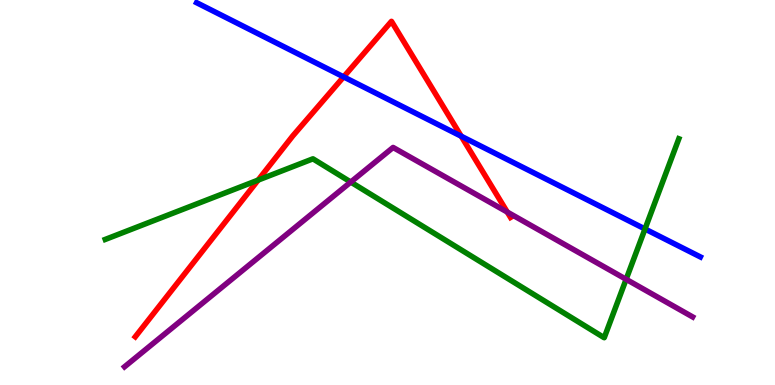[{'lines': ['blue', 'red'], 'intersections': [{'x': 4.43, 'y': 8.0}, {'x': 5.95, 'y': 6.46}]}, {'lines': ['green', 'red'], 'intersections': [{'x': 3.33, 'y': 5.32}]}, {'lines': ['purple', 'red'], 'intersections': [{'x': 6.55, 'y': 4.49}]}, {'lines': ['blue', 'green'], 'intersections': [{'x': 8.32, 'y': 4.05}]}, {'lines': ['blue', 'purple'], 'intersections': []}, {'lines': ['green', 'purple'], 'intersections': [{'x': 4.53, 'y': 5.27}, {'x': 8.08, 'y': 2.75}]}]